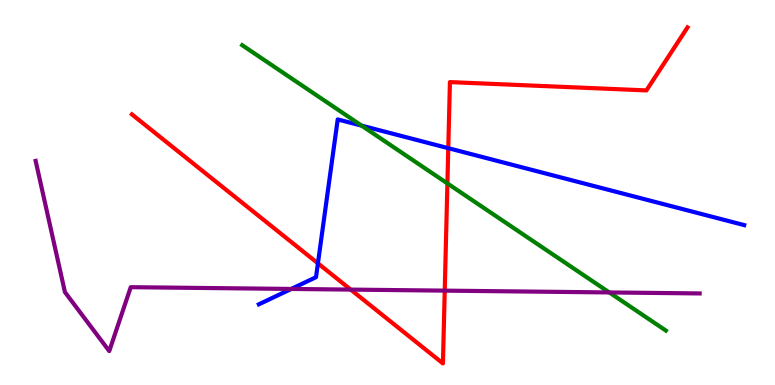[{'lines': ['blue', 'red'], 'intersections': [{'x': 4.1, 'y': 3.16}, {'x': 5.78, 'y': 6.15}]}, {'lines': ['green', 'red'], 'intersections': [{'x': 5.77, 'y': 5.24}]}, {'lines': ['purple', 'red'], 'intersections': [{'x': 4.53, 'y': 2.48}, {'x': 5.74, 'y': 2.45}]}, {'lines': ['blue', 'green'], 'intersections': [{'x': 4.67, 'y': 6.74}]}, {'lines': ['blue', 'purple'], 'intersections': [{'x': 3.76, 'y': 2.49}]}, {'lines': ['green', 'purple'], 'intersections': [{'x': 7.86, 'y': 2.4}]}]